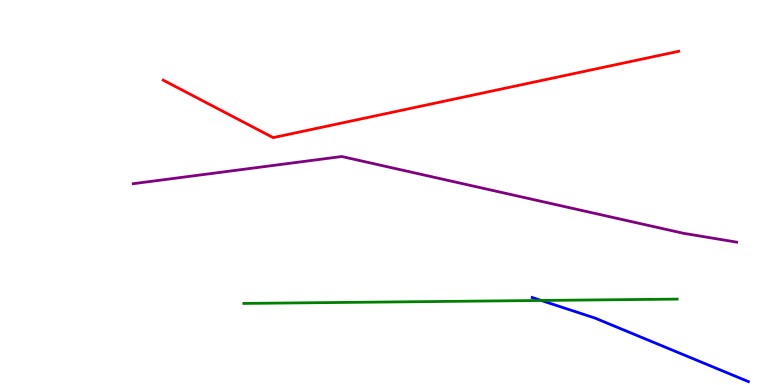[{'lines': ['blue', 'red'], 'intersections': []}, {'lines': ['green', 'red'], 'intersections': []}, {'lines': ['purple', 'red'], 'intersections': []}, {'lines': ['blue', 'green'], 'intersections': [{'x': 6.98, 'y': 2.2}]}, {'lines': ['blue', 'purple'], 'intersections': []}, {'lines': ['green', 'purple'], 'intersections': []}]